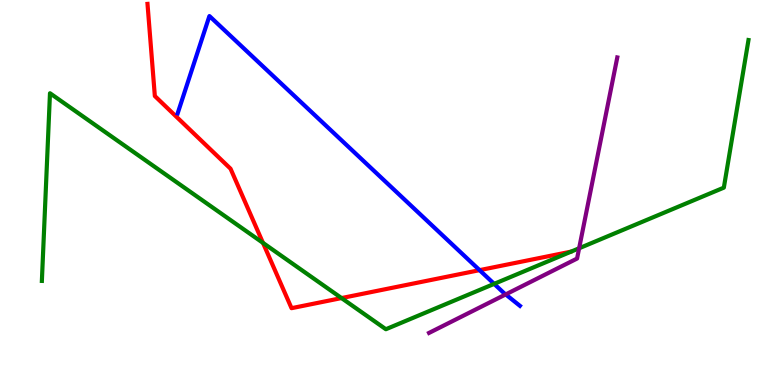[{'lines': ['blue', 'red'], 'intersections': [{'x': 6.19, 'y': 2.98}]}, {'lines': ['green', 'red'], 'intersections': [{'x': 3.39, 'y': 3.69}, {'x': 4.41, 'y': 2.26}]}, {'lines': ['purple', 'red'], 'intersections': []}, {'lines': ['blue', 'green'], 'intersections': [{'x': 6.38, 'y': 2.63}]}, {'lines': ['blue', 'purple'], 'intersections': [{'x': 6.52, 'y': 2.35}]}, {'lines': ['green', 'purple'], 'intersections': [{'x': 7.47, 'y': 3.55}]}]